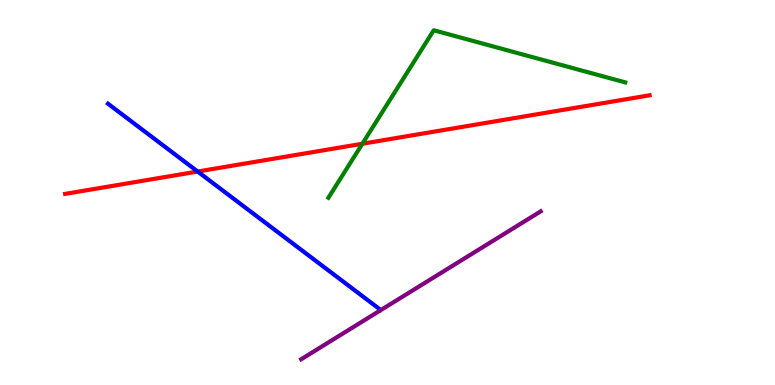[{'lines': ['blue', 'red'], 'intersections': [{'x': 2.55, 'y': 5.54}]}, {'lines': ['green', 'red'], 'intersections': [{'x': 4.68, 'y': 6.27}]}, {'lines': ['purple', 'red'], 'intersections': []}, {'lines': ['blue', 'green'], 'intersections': []}, {'lines': ['blue', 'purple'], 'intersections': []}, {'lines': ['green', 'purple'], 'intersections': []}]